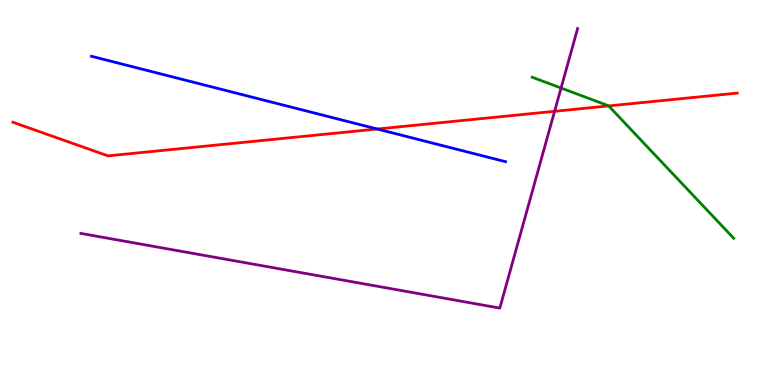[{'lines': ['blue', 'red'], 'intersections': [{'x': 4.87, 'y': 6.65}]}, {'lines': ['green', 'red'], 'intersections': [{'x': 7.85, 'y': 7.25}]}, {'lines': ['purple', 'red'], 'intersections': [{'x': 7.16, 'y': 7.11}]}, {'lines': ['blue', 'green'], 'intersections': []}, {'lines': ['blue', 'purple'], 'intersections': []}, {'lines': ['green', 'purple'], 'intersections': [{'x': 7.24, 'y': 7.71}]}]